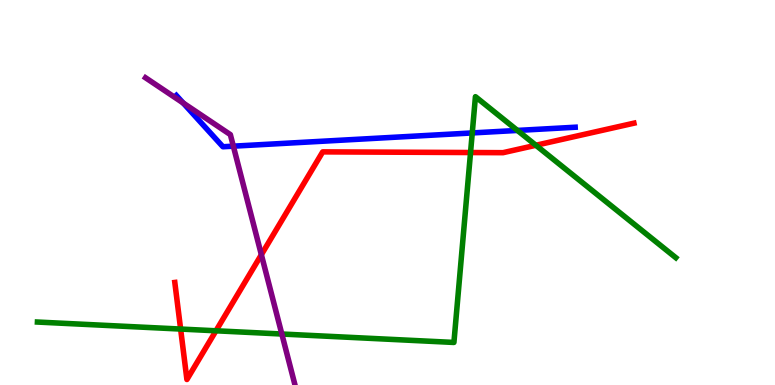[{'lines': ['blue', 'red'], 'intersections': []}, {'lines': ['green', 'red'], 'intersections': [{'x': 2.33, 'y': 1.45}, {'x': 2.79, 'y': 1.41}, {'x': 6.07, 'y': 6.04}, {'x': 6.91, 'y': 6.23}]}, {'lines': ['purple', 'red'], 'intersections': [{'x': 3.37, 'y': 3.38}]}, {'lines': ['blue', 'green'], 'intersections': [{'x': 6.09, 'y': 6.55}, {'x': 6.68, 'y': 6.61}]}, {'lines': ['blue', 'purple'], 'intersections': [{'x': 2.36, 'y': 7.32}, {'x': 3.01, 'y': 6.2}]}, {'lines': ['green', 'purple'], 'intersections': [{'x': 3.64, 'y': 1.32}]}]